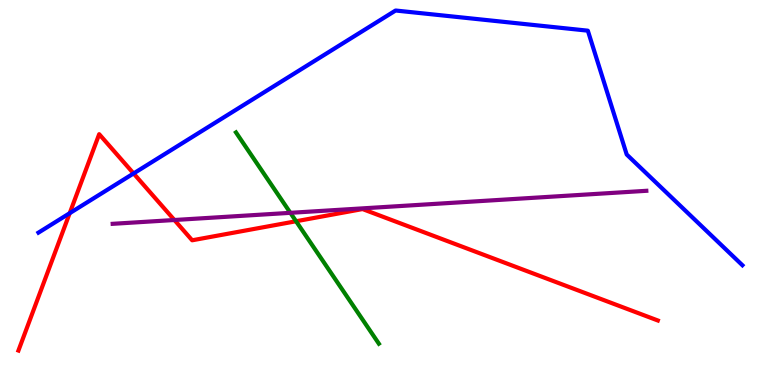[{'lines': ['blue', 'red'], 'intersections': [{'x': 0.899, 'y': 4.46}, {'x': 1.72, 'y': 5.49}]}, {'lines': ['green', 'red'], 'intersections': [{'x': 3.82, 'y': 4.25}]}, {'lines': ['purple', 'red'], 'intersections': [{'x': 2.25, 'y': 4.29}]}, {'lines': ['blue', 'green'], 'intersections': []}, {'lines': ['blue', 'purple'], 'intersections': []}, {'lines': ['green', 'purple'], 'intersections': [{'x': 3.75, 'y': 4.47}]}]